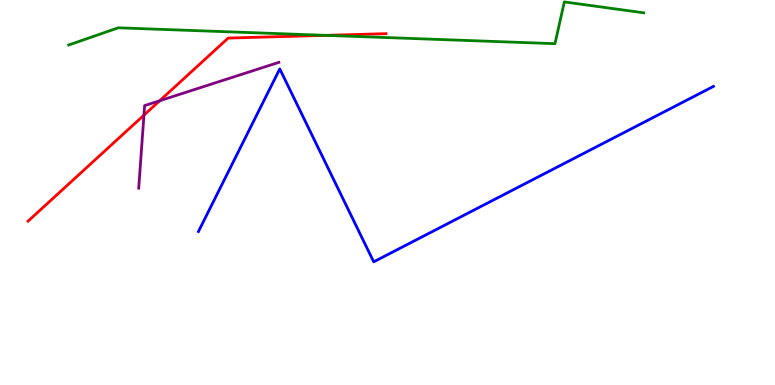[{'lines': ['blue', 'red'], 'intersections': []}, {'lines': ['green', 'red'], 'intersections': [{'x': 4.2, 'y': 9.08}]}, {'lines': ['purple', 'red'], 'intersections': [{'x': 1.86, 'y': 7.01}, {'x': 2.06, 'y': 7.38}]}, {'lines': ['blue', 'green'], 'intersections': []}, {'lines': ['blue', 'purple'], 'intersections': []}, {'lines': ['green', 'purple'], 'intersections': []}]